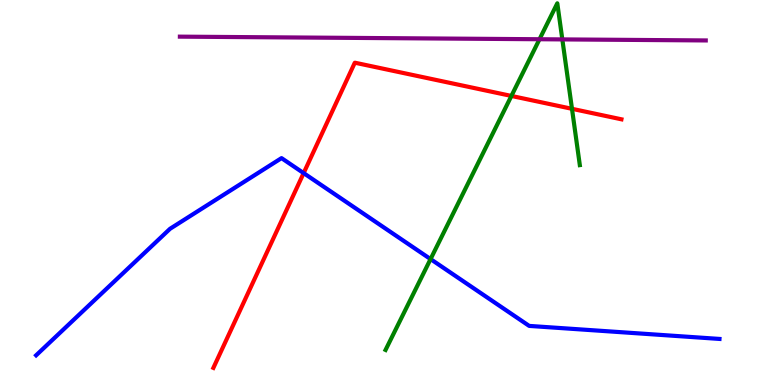[{'lines': ['blue', 'red'], 'intersections': [{'x': 3.92, 'y': 5.5}]}, {'lines': ['green', 'red'], 'intersections': [{'x': 6.6, 'y': 7.51}, {'x': 7.38, 'y': 7.17}]}, {'lines': ['purple', 'red'], 'intersections': []}, {'lines': ['blue', 'green'], 'intersections': [{'x': 5.56, 'y': 3.27}]}, {'lines': ['blue', 'purple'], 'intersections': []}, {'lines': ['green', 'purple'], 'intersections': [{'x': 6.96, 'y': 8.98}, {'x': 7.26, 'y': 8.98}]}]